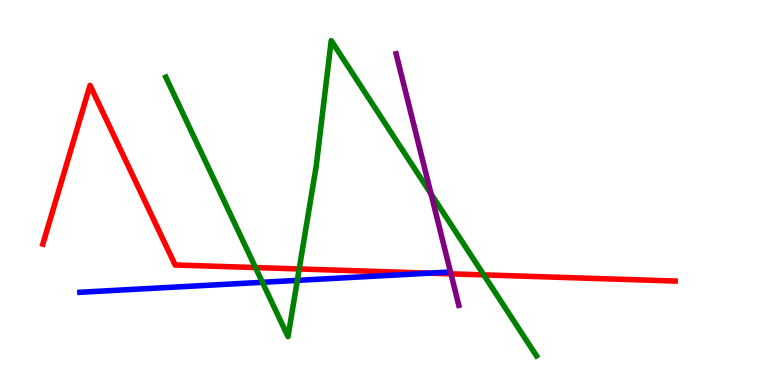[{'lines': ['blue', 'red'], 'intersections': [{'x': 5.54, 'y': 2.91}]}, {'lines': ['green', 'red'], 'intersections': [{'x': 3.3, 'y': 3.05}, {'x': 3.86, 'y': 3.01}, {'x': 6.24, 'y': 2.86}]}, {'lines': ['purple', 'red'], 'intersections': [{'x': 5.82, 'y': 2.89}]}, {'lines': ['blue', 'green'], 'intersections': [{'x': 3.39, 'y': 2.67}, {'x': 3.84, 'y': 2.72}]}, {'lines': ['blue', 'purple'], 'intersections': []}, {'lines': ['green', 'purple'], 'intersections': [{'x': 5.56, 'y': 4.96}]}]